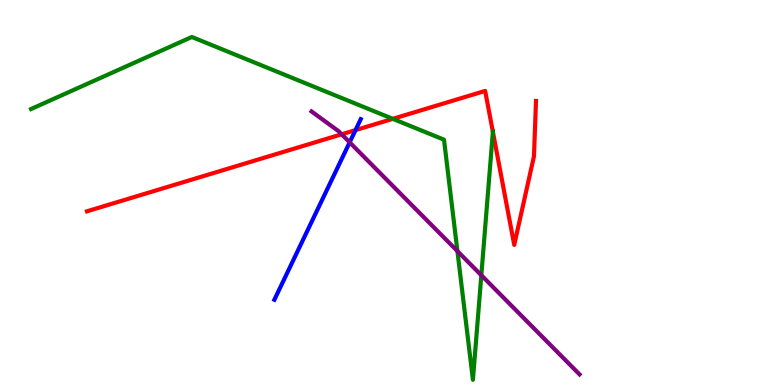[{'lines': ['blue', 'red'], 'intersections': [{'x': 4.59, 'y': 6.62}]}, {'lines': ['green', 'red'], 'intersections': [{'x': 5.07, 'y': 6.91}, {'x': 6.36, 'y': 6.58}]}, {'lines': ['purple', 'red'], 'intersections': [{'x': 4.41, 'y': 6.51}]}, {'lines': ['blue', 'green'], 'intersections': []}, {'lines': ['blue', 'purple'], 'intersections': [{'x': 4.51, 'y': 6.3}]}, {'lines': ['green', 'purple'], 'intersections': [{'x': 5.9, 'y': 3.48}, {'x': 6.21, 'y': 2.85}]}]